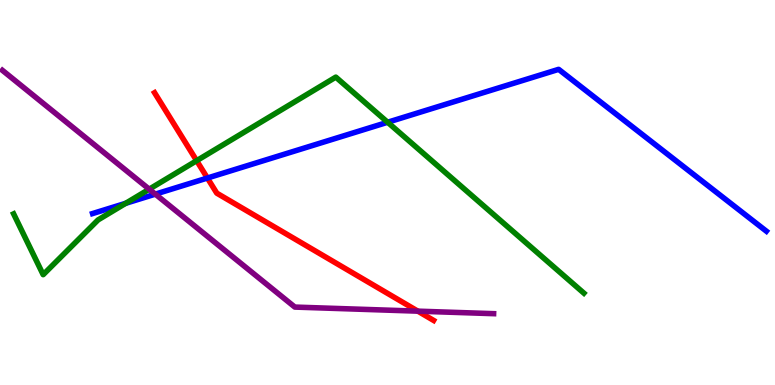[{'lines': ['blue', 'red'], 'intersections': [{'x': 2.68, 'y': 5.38}]}, {'lines': ['green', 'red'], 'intersections': [{'x': 2.54, 'y': 5.83}]}, {'lines': ['purple', 'red'], 'intersections': [{'x': 5.39, 'y': 1.92}]}, {'lines': ['blue', 'green'], 'intersections': [{'x': 1.62, 'y': 4.72}, {'x': 5.0, 'y': 6.82}]}, {'lines': ['blue', 'purple'], 'intersections': [{'x': 2.0, 'y': 4.96}]}, {'lines': ['green', 'purple'], 'intersections': [{'x': 1.93, 'y': 5.09}]}]